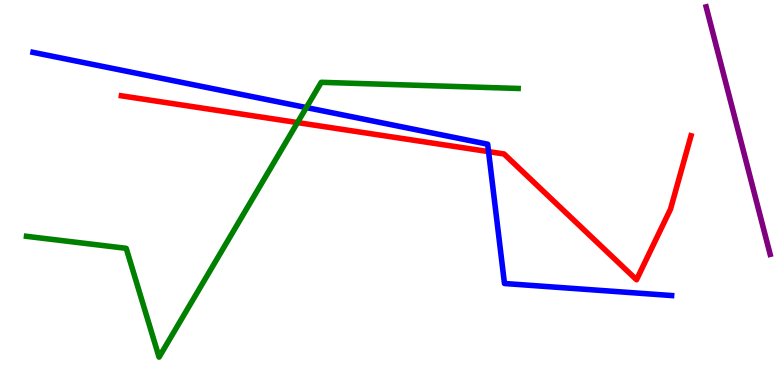[{'lines': ['blue', 'red'], 'intersections': [{'x': 6.3, 'y': 6.06}]}, {'lines': ['green', 'red'], 'intersections': [{'x': 3.84, 'y': 6.82}]}, {'lines': ['purple', 'red'], 'intersections': []}, {'lines': ['blue', 'green'], 'intersections': [{'x': 3.95, 'y': 7.21}]}, {'lines': ['blue', 'purple'], 'intersections': []}, {'lines': ['green', 'purple'], 'intersections': []}]